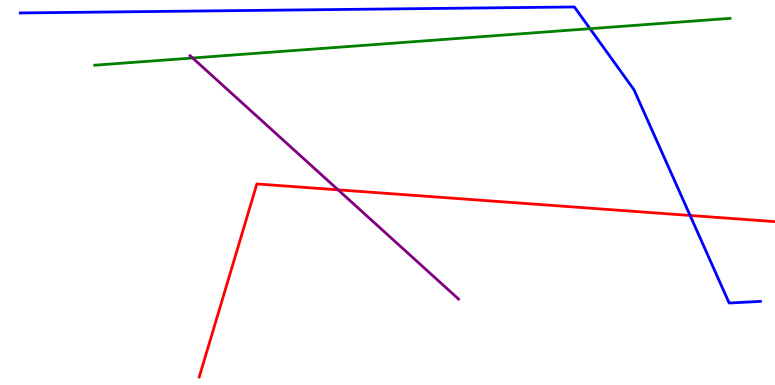[{'lines': ['blue', 'red'], 'intersections': [{'x': 8.9, 'y': 4.4}]}, {'lines': ['green', 'red'], 'intersections': []}, {'lines': ['purple', 'red'], 'intersections': [{'x': 4.36, 'y': 5.07}]}, {'lines': ['blue', 'green'], 'intersections': [{'x': 7.61, 'y': 9.26}]}, {'lines': ['blue', 'purple'], 'intersections': []}, {'lines': ['green', 'purple'], 'intersections': [{'x': 2.49, 'y': 8.49}]}]